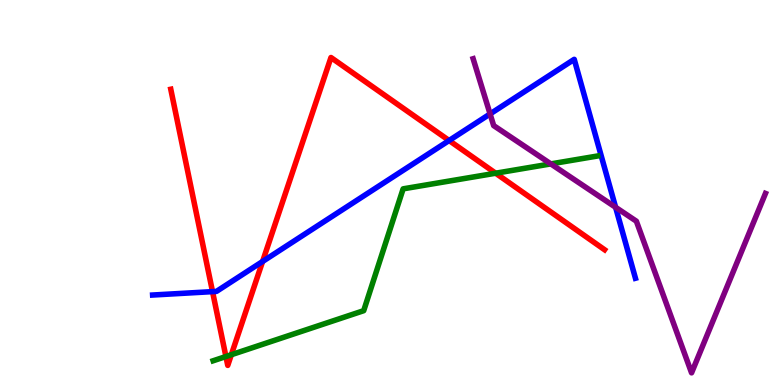[{'lines': ['blue', 'red'], 'intersections': [{'x': 2.74, 'y': 2.43}, {'x': 3.39, 'y': 3.21}, {'x': 5.79, 'y': 6.35}]}, {'lines': ['green', 'red'], 'intersections': [{'x': 2.92, 'y': 0.74}, {'x': 2.98, 'y': 0.787}, {'x': 6.4, 'y': 5.5}]}, {'lines': ['purple', 'red'], 'intersections': []}, {'lines': ['blue', 'green'], 'intersections': []}, {'lines': ['blue', 'purple'], 'intersections': [{'x': 6.32, 'y': 7.04}, {'x': 7.94, 'y': 4.62}]}, {'lines': ['green', 'purple'], 'intersections': [{'x': 7.11, 'y': 5.74}]}]